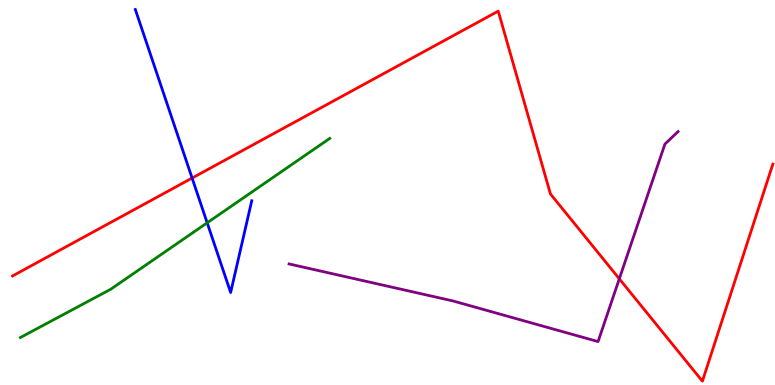[{'lines': ['blue', 'red'], 'intersections': [{'x': 2.48, 'y': 5.38}]}, {'lines': ['green', 'red'], 'intersections': []}, {'lines': ['purple', 'red'], 'intersections': [{'x': 7.99, 'y': 2.76}]}, {'lines': ['blue', 'green'], 'intersections': [{'x': 2.67, 'y': 4.21}]}, {'lines': ['blue', 'purple'], 'intersections': []}, {'lines': ['green', 'purple'], 'intersections': []}]